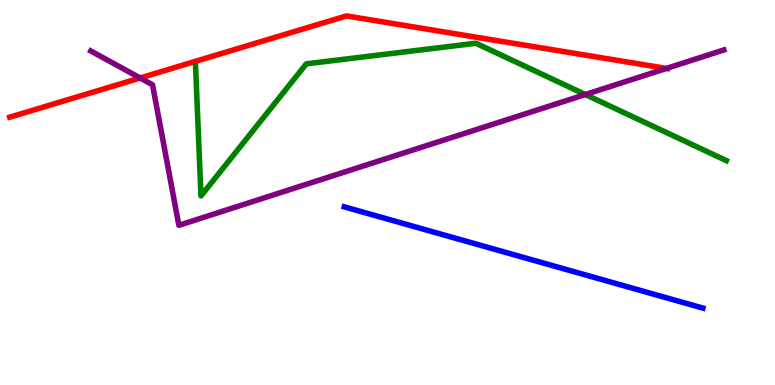[{'lines': ['blue', 'red'], 'intersections': []}, {'lines': ['green', 'red'], 'intersections': []}, {'lines': ['purple', 'red'], 'intersections': [{'x': 1.81, 'y': 7.97}, {'x': 8.6, 'y': 8.22}]}, {'lines': ['blue', 'green'], 'intersections': []}, {'lines': ['blue', 'purple'], 'intersections': []}, {'lines': ['green', 'purple'], 'intersections': [{'x': 7.55, 'y': 7.54}]}]